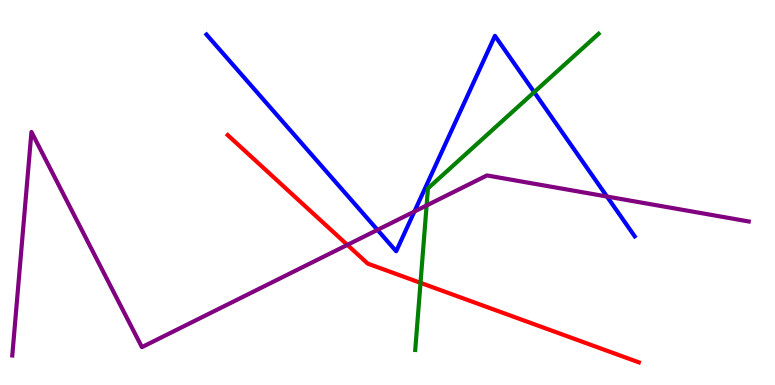[{'lines': ['blue', 'red'], 'intersections': []}, {'lines': ['green', 'red'], 'intersections': [{'x': 5.43, 'y': 2.65}]}, {'lines': ['purple', 'red'], 'intersections': [{'x': 4.48, 'y': 3.64}]}, {'lines': ['blue', 'green'], 'intersections': [{'x': 6.89, 'y': 7.61}]}, {'lines': ['blue', 'purple'], 'intersections': [{'x': 4.87, 'y': 4.03}, {'x': 5.35, 'y': 4.51}, {'x': 7.83, 'y': 4.9}]}, {'lines': ['green', 'purple'], 'intersections': [{'x': 5.5, 'y': 4.66}]}]